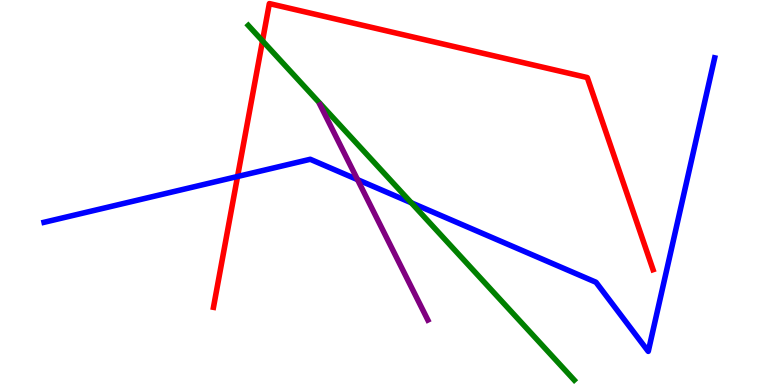[{'lines': ['blue', 'red'], 'intersections': [{'x': 3.07, 'y': 5.42}]}, {'lines': ['green', 'red'], 'intersections': [{'x': 3.39, 'y': 8.94}]}, {'lines': ['purple', 'red'], 'intersections': []}, {'lines': ['blue', 'green'], 'intersections': [{'x': 5.31, 'y': 4.73}]}, {'lines': ['blue', 'purple'], 'intersections': [{'x': 4.61, 'y': 5.33}]}, {'lines': ['green', 'purple'], 'intersections': []}]